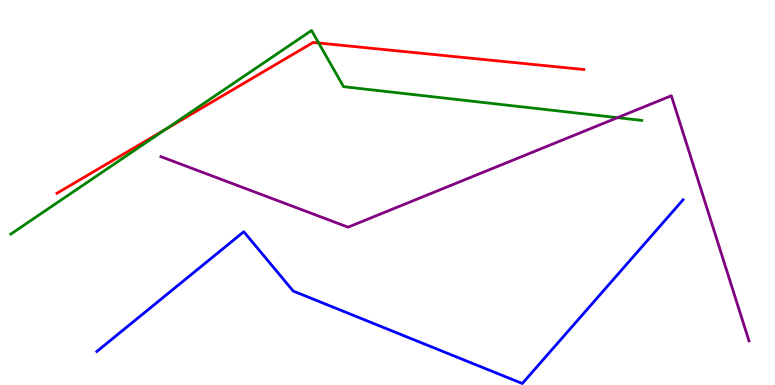[{'lines': ['blue', 'red'], 'intersections': []}, {'lines': ['green', 'red'], 'intersections': [{'x': 2.13, 'y': 6.64}, {'x': 4.11, 'y': 8.88}]}, {'lines': ['purple', 'red'], 'intersections': []}, {'lines': ['blue', 'green'], 'intersections': []}, {'lines': ['blue', 'purple'], 'intersections': []}, {'lines': ['green', 'purple'], 'intersections': [{'x': 7.97, 'y': 6.94}]}]